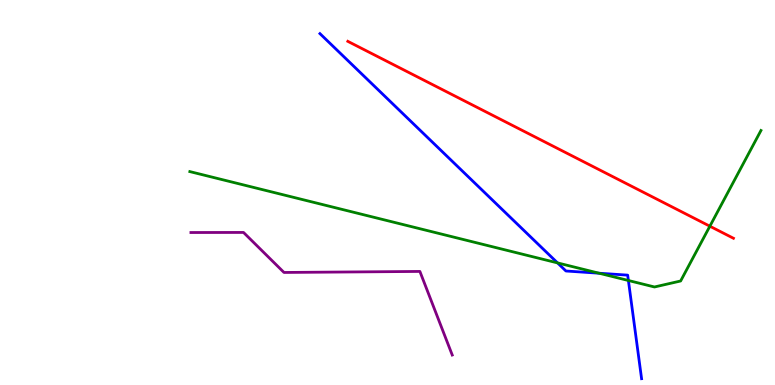[{'lines': ['blue', 'red'], 'intersections': []}, {'lines': ['green', 'red'], 'intersections': [{'x': 9.16, 'y': 4.12}]}, {'lines': ['purple', 'red'], 'intersections': []}, {'lines': ['blue', 'green'], 'intersections': [{'x': 7.19, 'y': 3.17}, {'x': 7.73, 'y': 2.9}, {'x': 8.11, 'y': 2.71}]}, {'lines': ['blue', 'purple'], 'intersections': []}, {'lines': ['green', 'purple'], 'intersections': []}]